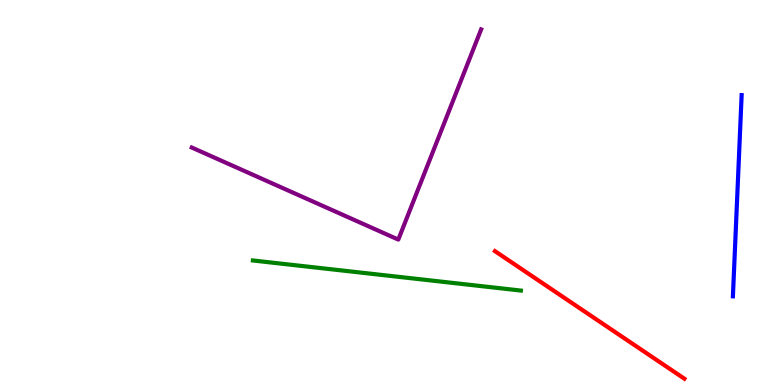[{'lines': ['blue', 'red'], 'intersections': []}, {'lines': ['green', 'red'], 'intersections': []}, {'lines': ['purple', 'red'], 'intersections': []}, {'lines': ['blue', 'green'], 'intersections': []}, {'lines': ['blue', 'purple'], 'intersections': []}, {'lines': ['green', 'purple'], 'intersections': []}]